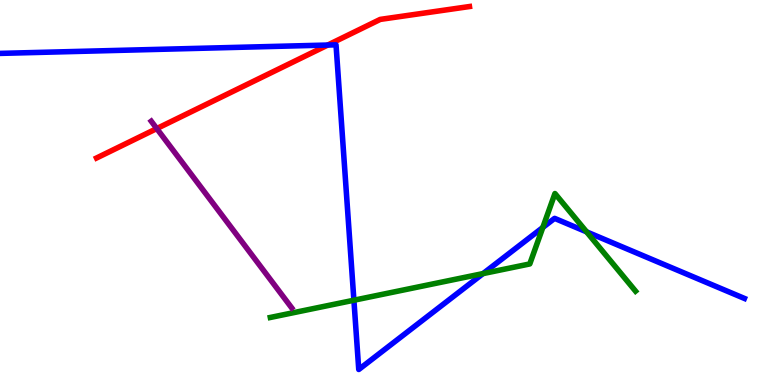[{'lines': ['blue', 'red'], 'intersections': [{'x': 4.23, 'y': 8.83}]}, {'lines': ['green', 'red'], 'intersections': []}, {'lines': ['purple', 'red'], 'intersections': [{'x': 2.02, 'y': 6.66}]}, {'lines': ['blue', 'green'], 'intersections': [{'x': 4.57, 'y': 2.2}, {'x': 6.23, 'y': 2.89}, {'x': 7.0, 'y': 4.09}, {'x': 7.57, 'y': 3.98}]}, {'lines': ['blue', 'purple'], 'intersections': []}, {'lines': ['green', 'purple'], 'intersections': []}]